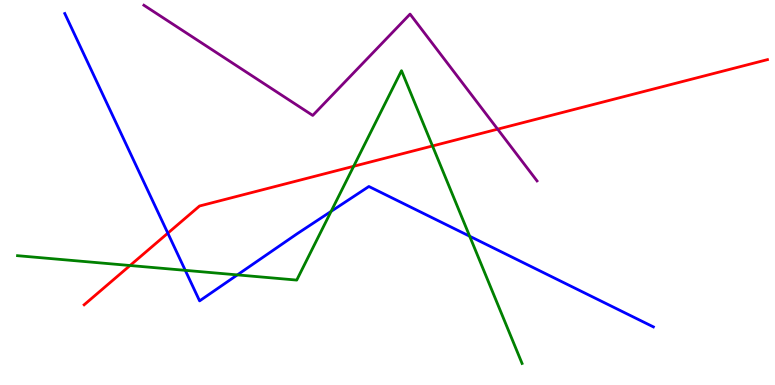[{'lines': ['blue', 'red'], 'intersections': [{'x': 2.17, 'y': 3.94}]}, {'lines': ['green', 'red'], 'intersections': [{'x': 1.68, 'y': 3.1}, {'x': 4.56, 'y': 5.68}, {'x': 5.58, 'y': 6.21}]}, {'lines': ['purple', 'red'], 'intersections': [{'x': 6.42, 'y': 6.64}]}, {'lines': ['blue', 'green'], 'intersections': [{'x': 2.39, 'y': 2.98}, {'x': 3.06, 'y': 2.86}, {'x': 4.27, 'y': 4.51}, {'x': 6.06, 'y': 3.86}]}, {'lines': ['blue', 'purple'], 'intersections': []}, {'lines': ['green', 'purple'], 'intersections': []}]